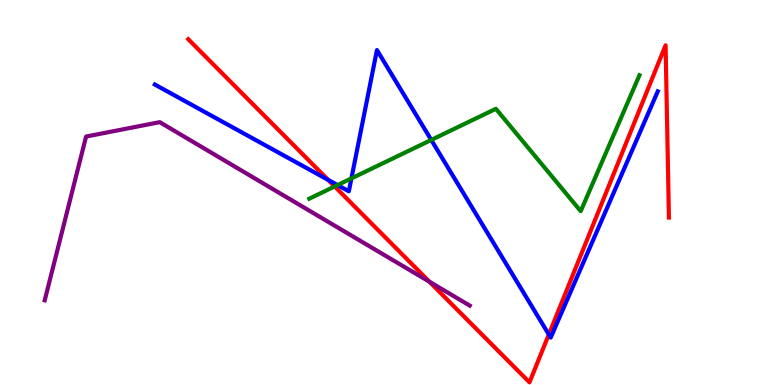[{'lines': ['blue', 'red'], 'intersections': [{'x': 4.23, 'y': 5.33}, {'x': 7.08, 'y': 1.31}]}, {'lines': ['green', 'red'], 'intersections': [{'x': 4.32, 'y': 5.16}]}, {'lines': ['purple', 'red'], 'intersections': [{'x': 5.54, 'y': 2.68}]}, {'lines': ['blue', 'green'], 'intersections': [{'x': 4.36, 'y': 5.19}, {'x': 4.53, 'y': 5.37}, {'x': 5.56, 'y': 6.37}]}, {'lines': ['blue', 'purple'], 'intersections': []}, {'lines': ['green', 'purple'], 'intersections': []}]